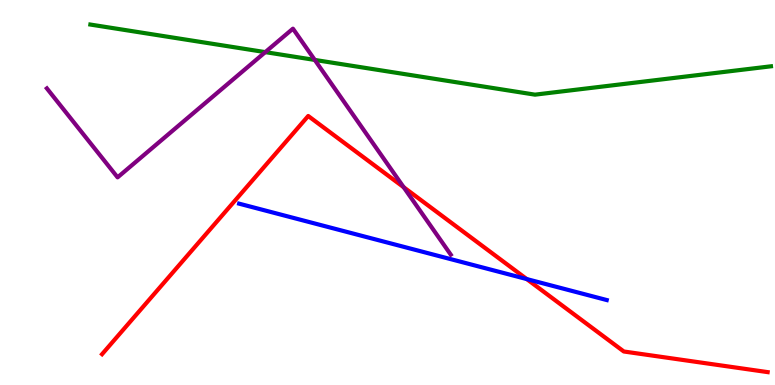[{'lines': ['blue', 'red'], 'intersections': [{'x': 6.8, 'y': 2.75}]}, {'lines': ['green', 'red'], 'intersections': []}, {'lines': ['purple', 'red'], 'intersections': [{'x': 5.21, 'y': 5.14}]}, {'lines': ['blue', 'green'], 'intersections': []}, {'lines': ['blue', 'purple'], 'intersections': []}, {'lines': ['green', 'purple'], 'intersections': [{'x': 3.42, 'y': 8.65}, {'x': 4.06, 'y': 8.44}]}]